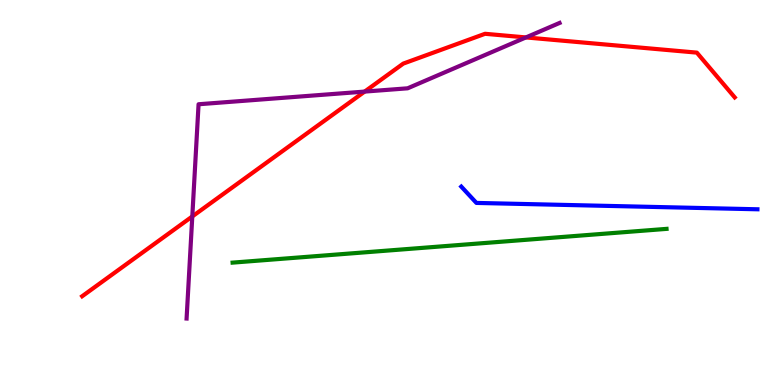[{'lines': ['blue', 'red'], 'intersections': []}, {'lines': ['green', 'red'], 'intersections': []}, {'lines': ['purple', 'red'], 'intersections': [{'x': 2.48, 'y': 4.38}, {'x': 4.71, 'y': 7.62}, {'x': 6.79, 'y': 9.03}]}, {'lines': ['blue', 'green'], 'intersections': []}, {'lines': ['blue', 'purple'], 'intersections': []}, {'lines': ['green', 'purple'], 'intersections': []}]